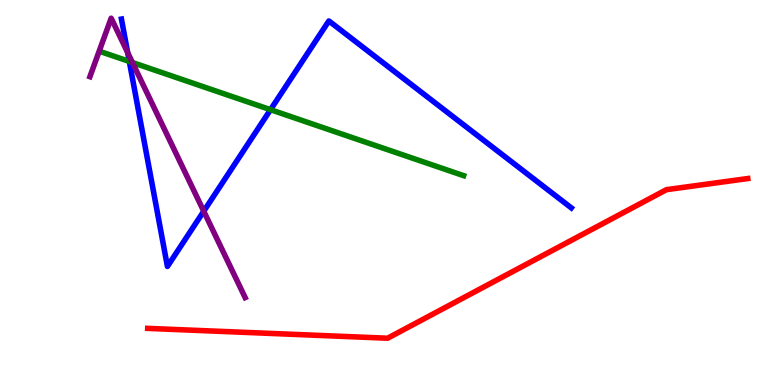[{'lines': ['blue', 'red'], 'intersections': []}, {'lines': ['green', 'red'], 'intersections': []}, {'lines': ['purple', 'red'], 'intersections': []}, {'lines': ['blue', 'green'], 'intersections': [{'x': 1.67, 'y': 8.4}, {'x': 3.49, 'y': 7.15}]}, {'lines': ['blue', 'purple'], 'intersections': [{'x': 1.65, 'y': 8.63}, {'x': 2.63, 'y': 4.51}]}, {'lines': ['green', 'purple'], 'intersections': [{'x': 1.71, 'y': 8.38}]}]